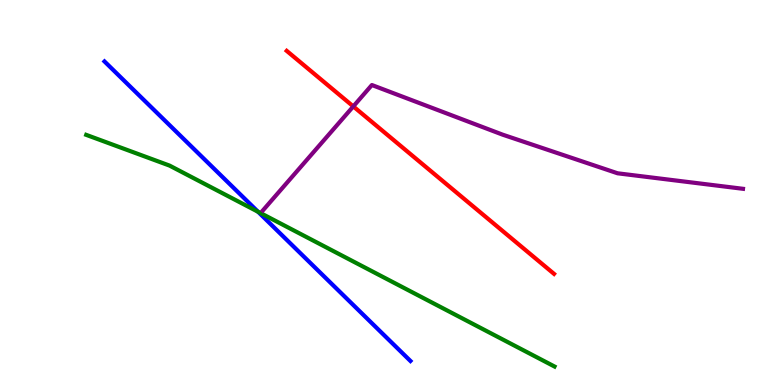[{'lines': ['blue', 'red'], 'intersections': []}, {'lines': ['green', 'red'], 'intersections': []}, {'lines': ['purple', 'red'], 'intersections': [{'x': 4.56, 'y': 7.24}]}, {'lines': ['blue', 'green'], 'intersections': [{'x': 3.33, 'y': 4.5}]}, {'lines': ['blue', 'purple'], 'intersections': []}, {'lines': ['green', 'purple'], 'intersections': []}]